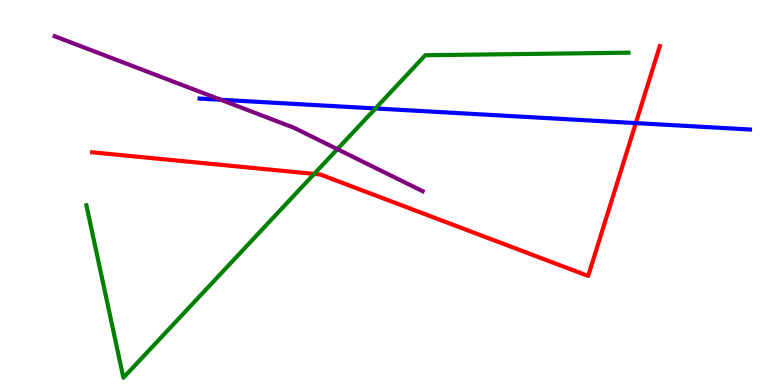[{'lines': ['blue', 'red'], 'intersections': [{'x': 8.2, 'y': 6.8}]}, {'lines': ['green', 'red'], 'intersections': [{'x': 4.05, 'y': 5.48}]}, {'lines': ['purple', 'red'], 'intersections': []}, {'lines': ['blue', 'green'], 'intersections': [{'x': 4.84, 'y': 7.18}]}, {'lines': ['blue', 'purple'], 'intersections': [{'x': 2.85, 'y': 7.41}]}, {'lines': ['green', 'purple'], 'intersections': [{'x': 4.35, 'y': 6.13}]}]